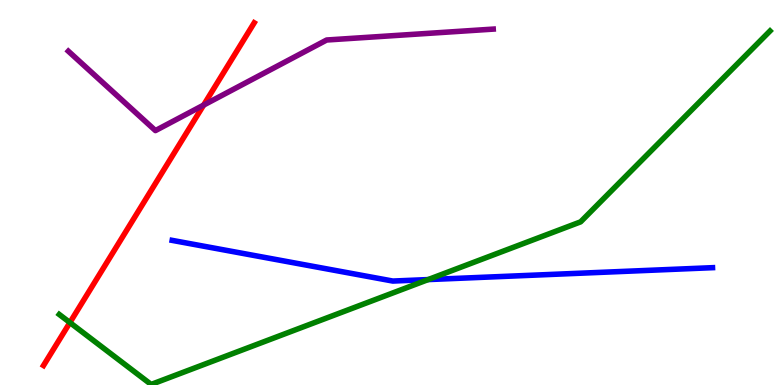[{'lines': ['blue', 'red'], 'intersections': []}, {'lines': ['green', 'red'], 'intersections': [{'x': 0.902, 'y': 1.62}]}, {'lines': ['purple', 'red'], 'intersections': [{'x': 2.63, 'y': 7.27}]}, {'lines': ['blue', 'green'], 'intersections': [{'x': 5.52, 'y': 2.74}]}, {'lines': ['blue', 'purple'], 'intersections': []}, {'lines': ['green', 'purple'], 'intersections': []}]